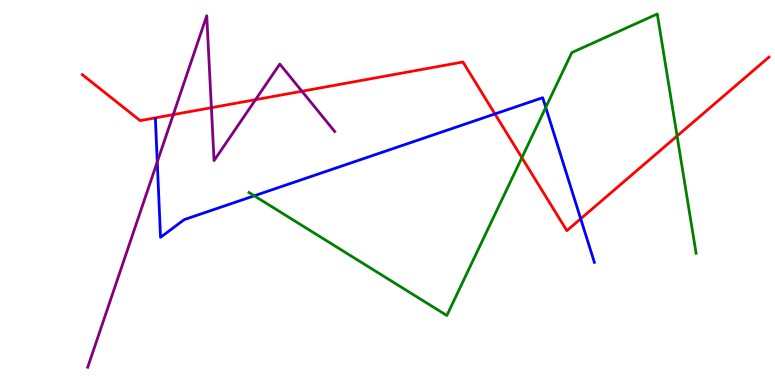[{'lines': ['blue', 'red'], 'intersections': [{'x': 6.39, 'y': 7.04}, {'x': 7.49, 'y': 4.32}]}, {'lines': ['green', 'red'], 'intersections': [{'x': 6.73, 'y': 5.9}, {'x': 8.74, 'y': 6.47}]}, {'lines': ['purple', 'red'], 'intersections': [{'x': 2.24, 'y': 7.02}, {'x': 2.73, 'y': 7.2}, {'x': 3.3, 'y': 7.41}, {'x': 3.9, 'y': 7.63}]}, {'lines': ['blue', 'green'], 'intersections': [{'x': 3.28, 'y': 4.91}, {'x': 7.04, 'y': 7.21}]}, {'lines': ['blue', 'purple'], 'intersections': [{'x': 2.03, 'y': 5.8}]}, {'lines': ['green', 'purple'], 'intersections': []}]